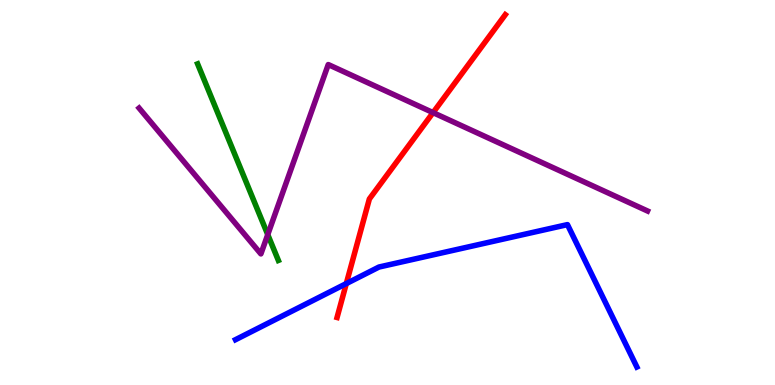[{'lines': ['blue', 'red'], 'intersections': [{'x': 4.47, 'y': 2.63}]}, {'lines': ['green', 'red'], 'intersections': []}, {'lines': ['purple', 'red'], 'intersections': [{'x': 5.59, 'y': 7.07}]}, {'lines': ['blue', 'green'], 'intersections': []}, {'lines': ['blue', 'purple'], 'intersections': []}, {'lines': ['green', 'purple'], 'intersections': [{'x': 3.45, 'y': 3.91}]}]